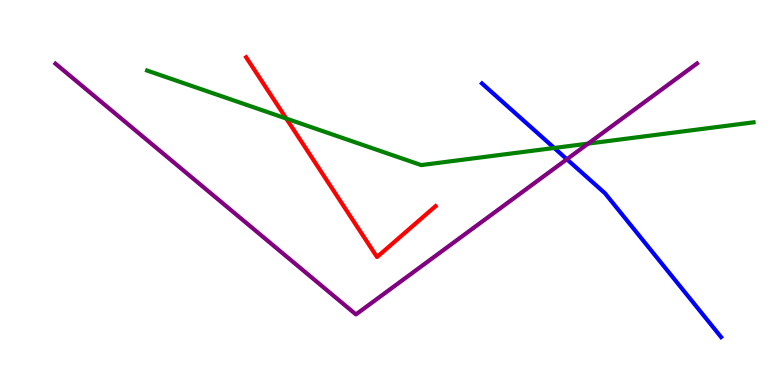[{'lines': ['blue', 'red'], 'intersections': []}, {'lines': ['green', 'red'], 'intersections': [{'x': 3.69, 'y': 6.92}]}, {'lines': ['purple', 'red'], 'intersections': []}, {'lines': ['blue', 'green'], 'intersections': [{'x': 7.15, 'y': 6.16}]}, {'lines': ['blue', 'purple'], 'intersections': [{'x': 7.31, 'y': 5.86}]}, {'lines': ['green', 'purple'], 'intersections': [{'x': 7.59, 'y': 6.27}]}]